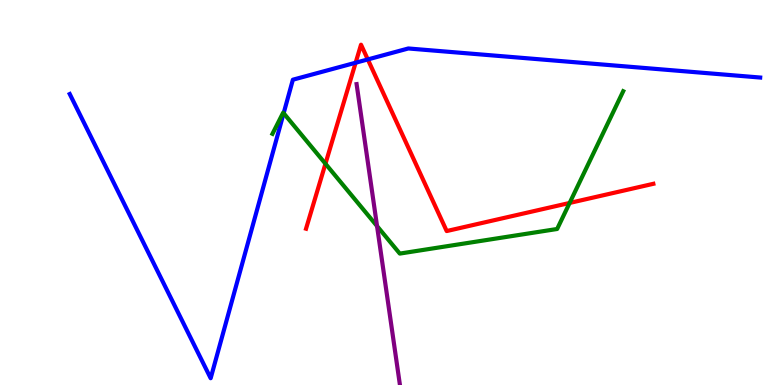[{'lines': ['blue', 'red'], 'intersections': [{'x': 4.59, 'y': 8.37}, {'x': 4.75, 'y': 8.46}]}, {'lines': ['green', 'red'], 'intersections': [{'x': 4.2, 'y': 5.75}, {'x': 7.35, 'y': 4.73}]}, {'lines': ['purple', 'red'], 'intersections': []}, {'lines': ['blue', 'green'], 'intersections': [{'x': 3.66, 'y': 7.06}]}, {'lines': ['blue', 'purple'], 'intersections': []}, {'lines': ['green', 'purple'], 'intersections': [{'x': 4.87, 'y': 4.13}]}]